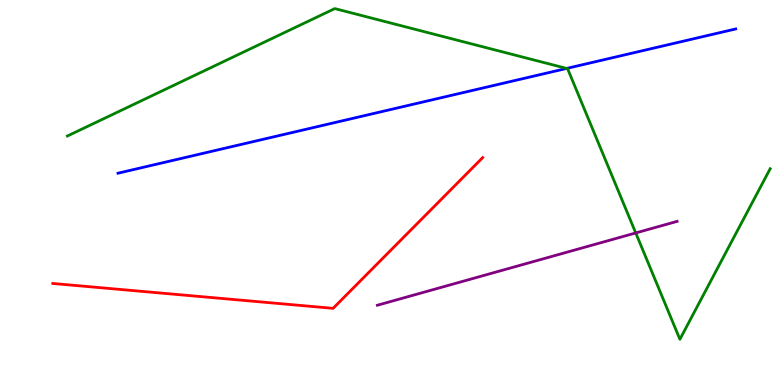[{'lines': ['blue', 'red'], 'intersections': []}, {'lines': ['green', 'red'], 'intersections': []}, {'lines': ['purple', 'red'], 'intersections': []}, {'lines': ['blue', 'green'], 'intersections': [{'x': 7.31, 'y': 8.22}]}, {'lines': ['blue', 'purple'], 'intersections': []}, {'lines': ['green', 'purple'], 'intersections': [{'x': 8.2, 'y': 3.95}]}]